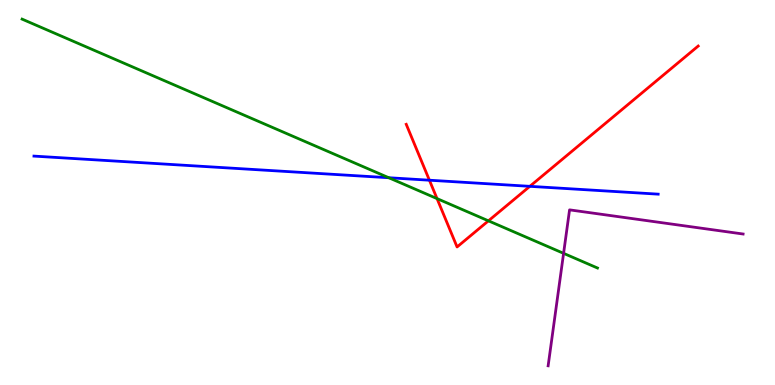[{'lines': ['blue', 'red'], 'intersections': [{'x': 5.54, 'y': 5.32}, {'x': 6.84, 'y': 5.16}]}, {'lines': ['green', 'red'], 'intersections': [{'x': 5.64, 'y': 4.84}, {'x': 6.3, 'y': 4.26}]}, {'lines': ['purple', 'red'], 'intersections': []}, {'lines': ['blue', 'green'], 'intersections': [{'x': 5.02, 'y': 5.38}]}, {'lines': ['blue', 'purple'], 'intersections': []}, {'lines': ['green', 'purple'], 'intersections': [{'x': 7.27, 'y': 3.42}]}]